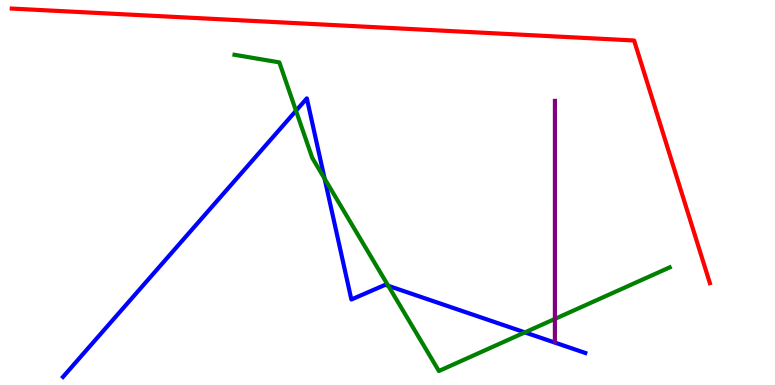[{'lines': ['blue', 'red'], 'intersections': []}, {'lines': ['green', 'red'], 'intersections': []}, {'lines': ['purple', 'red'], 'intersections': []}, {'lines': ['blue', 'green'], 'intersections': [{'x': 3.82, 'y': 7.12}, {'x': 4.19, 'y': 5.36}, {'x': 5.01, 'y': 2.58}, {'x': 6.77, 'y': 1.37}]}, {'lines': ['blue', 'purple'], 'intersections': []}, {'lines': ['green', 'purple'], 'intersections': [{'x': 7.16, 'y': 1.72}]}]